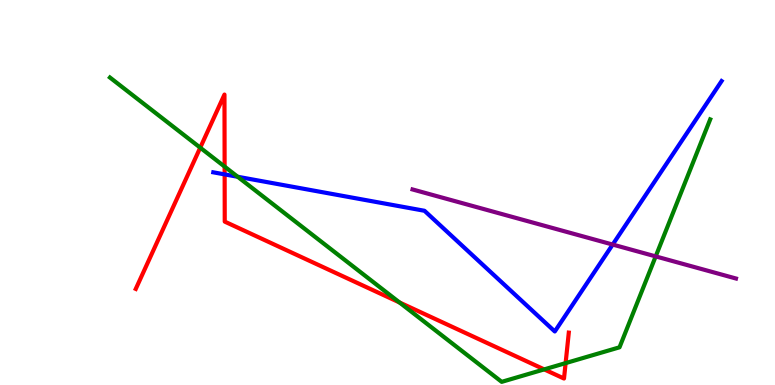[{'lines': ['blue', 'red'], 'intersections': [{'x': 2.9, 'y': 5.47}]}, {'lines': ['green', 'red'], 'intersections': [{'x': 2.58, 'y': 6.16}, {'x': 2.9, 'y': 5.67}, {'x': 5.15, 'y': 2.14}, {'x': 7.02, 'y': 0.405}, {'x': 7.3, 'y': 0.569}]}, {'lines': ['purple', 'red'], 'intersections': []}, {'lines': ['blue', 'green'], 'intersections': [{'x': 3.07, 'y': 5.41}]}, {'lines': ['blue', 'purple'], 'intersections': [{'x': 7.91, 'y': 3.65}]}, {'lines': ['green', 'purple'], 'intersections': [{'x': 8.46, 'y': 3.34}]}]